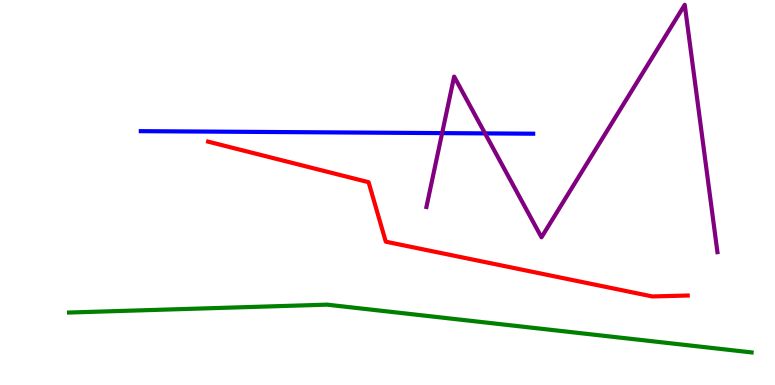[{'lines': ['blue', 'red'], 'intersections': []}, {'lines': ['green', 'red'], 'intersections': []}, {'lines': ['purple', 'red'], 'intersections': []}, {'lines': ['blue', 'green'], 'intersections': []}, {'lines': ['blue', 'purple'], 'intersections': [{'x': 5.7, 'y': 6.54}, {'x': 6.26, 'y': 6.54}]}, {'lines': ['green', 'purple'], 'intersections': []}]